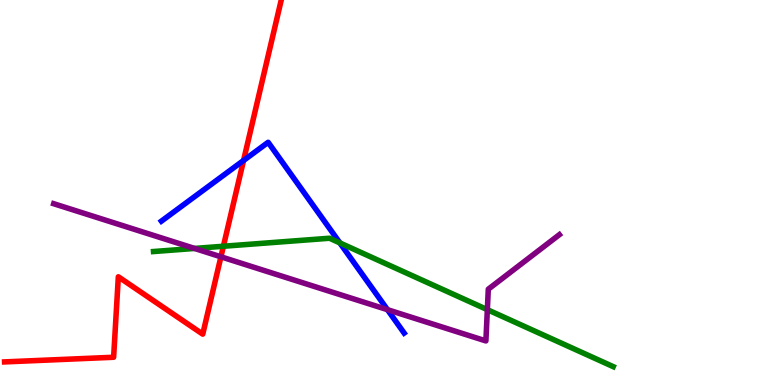[{'lines': ['blue', 'red'], 'intersections': [{'x': 3.14, 'y': 5.83}]}, {'lines': ['green', 'red'], 'intersections': [{'x': 2.88, 'y': 3.6}]}, {'lines': ['purple', 'red'], 'intersections': [{'x': 2.85, 'y': 3.33}]}, {'lines': ['blue', 'green'], 'intersections': [{'x': 4.39, 'y': 3.69}]}, {'lines': ['blue', 'purple'], 'intersections': [{'x': 5.0, 'y': 1.96}]}, {'lines': ['green', 'purple'], 'intersections': [{'x': 2.51, 'y': 3.55}, {'x': 6.29, 'y': 1.96}]}]